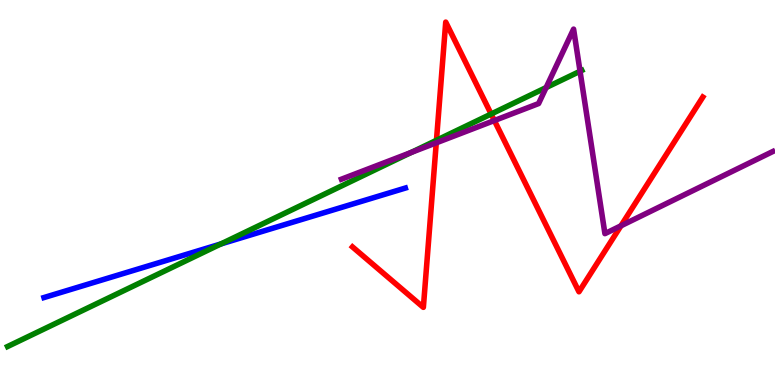[{'lines': ['blue', 'red'], 'intersections': []}, {'lines': ['green', 'red'], 'intersections': [{'x': 5.63, 'y': 6.36}, {'x': 6.34, 'y': 7.04}]}, {'lines': ['purple', 'red'], 'intersections': [{'x': 5.63, 'y': 6.29}, {'x': 6.38, 'y': 6.87}, {'x': 8.01, 'y': 4.13}]}, {'lines': ['blue', 'green'], 'intersections': [{'x': 2.85, 'y': 3.66}]}, {'lines': ['blue', 'purple'], 'intersections': []}, {'lines': ['green', 'purple'], 'intersections': [{'x': 5.31, 'y': 6.04}, {'x': 7.05, 'y': 7.73}, {'x': 7.48, 'y': 8.15}]}]